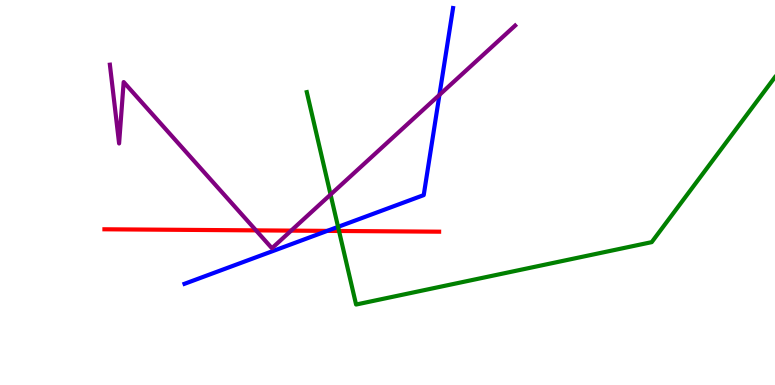[{'lines': ['blue', 'red'], 'intersections': [{'x': 4.22, 'y': 4.0}]}, {'lines': ['green', 'red'], 'intersections': [{'x': 4.37, 'y': 4.0}]}, {'lines': ['purple', 'red'], 'intersections': [{'x': 3.3, 'y': 4.02}, {'x': 3.76, 'y': 4.01}]}, {'lines': ['blue', 'green'], 'intersections': [{'x': 4.36, 'y': 4.11}]}, {'lines': ['blue', 'purple'], 'intersections': [{'x': 5.67, 'y': 7.54}]}, {'lines': ['green', 'purple'], 'intersections': [{'x': 4.27, 'y': 4.95}]}]